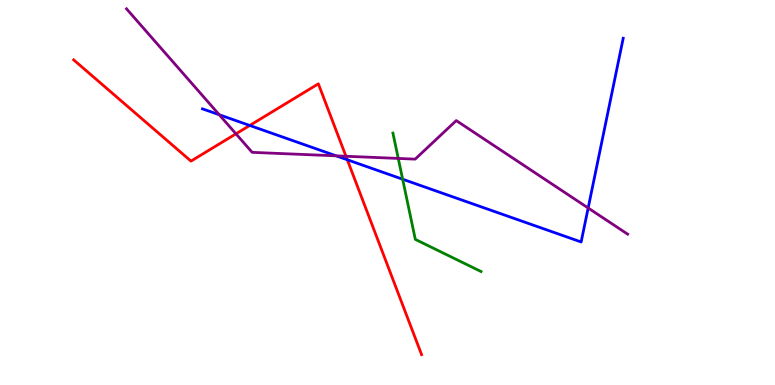[{'lines': ['blue', 'red'], 'intersections': [{'x': 3.22, 'y': 6.74}, {'x': 4.48, 'y': 5.85}]}, {'lines': ['green', 'red'], 'intersections': []}, {'lines': ['purple', 'red'], 'intersections': [{'x': 3.04, 'y': 6.52}, {'x': 4.46, 'y': 5.94}]}, {'lines': ['blue', 'green'], 'intersections': [{'x': 5.2, 'y': 5.34}]}, {'lines': ['blue', 'purple'], 'intersections': [{'x': 2.83, 'y': 7.02}, {'x': 4.34, 'y': 5.95}, {'x': 7.59, 'y': 4.6}]}, {'lines': ['green', 'purple'], 'intersections': [{'x': 5.14, 'y': 5.88}]}]